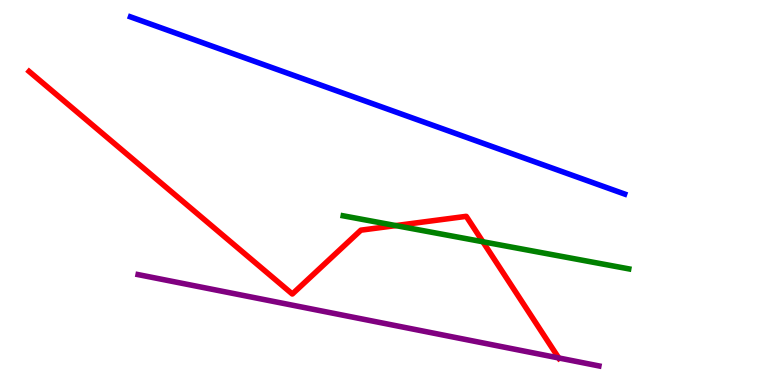[{'lines': ['blue', 'red'], 'intersections': []}, {'lines': ['green', 'red'], 'intersections': [{'x': 5.11, 'y': 4.14}, {'x': 6.23, 'y': 3.72}]}, {'lines': ['purple', 'red'], 'intersections': [{'x': 7.21, 'y': 0.703}]}, {'lines': ['blue', 'green'], 'intersections': []}, {'lines': ['blue', 'purple'], 'intersections': []}, {'lines': ['green', 'purple'], 'intersections': []}]